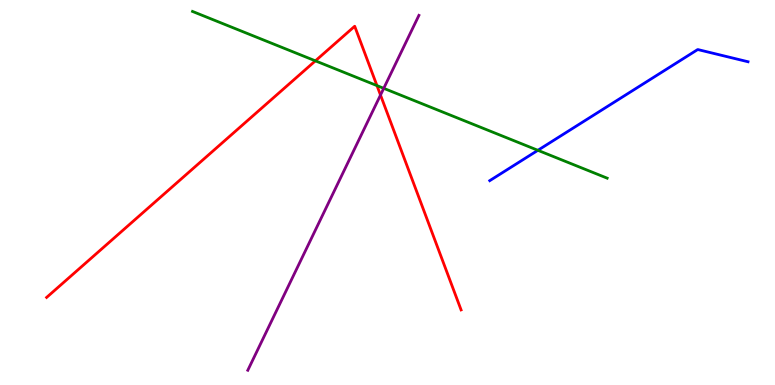[{'lines': ['blue', 'red'], 'intersections': []}, {'lines': ['green', 'red'], 'intersections': [{'x': 4.07, 'y': 8.42}, {'x': 4.86, 'y': 7.78}]}, {'lines': ['purple', 'red'], 'intersections': [{'x': 4.91, 'y': 7.53}]}, {'lines': ['blue', 'green'], 'intersections': [{'x': 6.94, 'y': 6.1}]}, {'lines': ['blue', 'purple'], 'intersections': []}, {'lines': ['green', 'purple'], 'intersections': [{'x': 4.95, 'y': 7.71}]}]